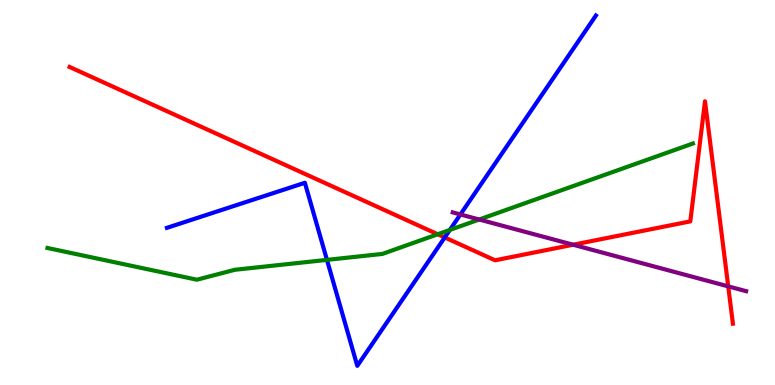[{'lines': ['blue', 'red'], 'intersections': [{'x': 5.74, 'y': 3.83}]}, {'lines': ['green', 'red'], 'intersections': [{'x': 5.65, 'y': 3.92}]}, {'lines': ['purple', 'red'], 'intersections': [{'x': 7.4, 'y': 3.64}, {'x': 9.4, 'y': 2.56}]}, {'lines': ['blue', 'green'], 'intersections': [{'x': 4.22, 'y': 3.25}, {'x': 5.8, 'y': 4.03}]}, {'lines': ['blue', 'purple'], 'intersections': [{'x': 5.94, 'y': 4.43}]}, {'lines': ['green', 'purple'], 'intersections': [{'x': 6.18, 'y': 4.3}]}]